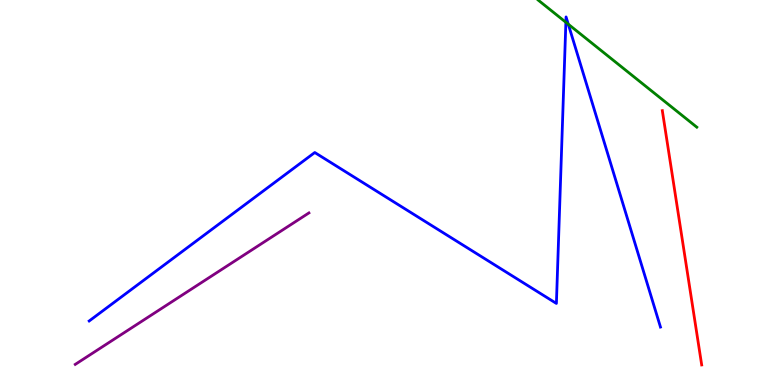[{'lines': ['blue', 'red'], 'intersections': []}, {'lines': ['green', 'red'], 'intersections': []}, {'lines': ['purple', 'red'], 'intersections': []}, {'lines': ['blue', 'green'], 'intersections': [{'x': 7.3, 'y': 9.42}, {'x': 7.33, 'y': 9.37}]}, {'lines': ['blue', 'purple'], 'intersections': []}, {'lines': ['green', 'purple'], 'intersections': []}]